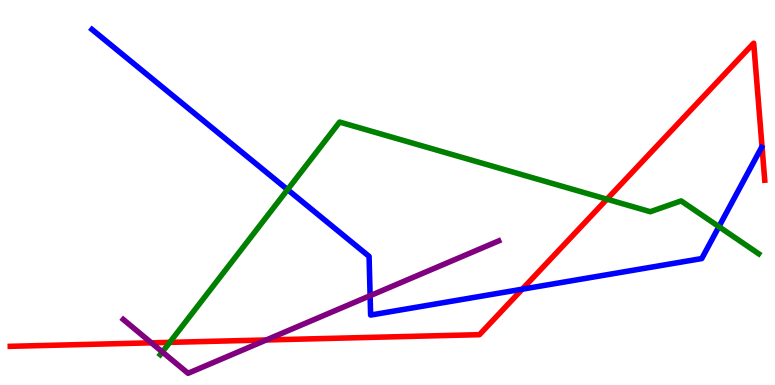[{'lines': ['blue', 'red'], 'intersections': [{'x': 6.74, 'y': 2.49}]}, {'lines': ['green', 'red'], 'intersections': [{'x': 2.19, 'y': 1.11}, {'x': 7.83, 'y': 4.83}]}, {'lines': ['purple', 'red'], 'intersections': [{'x': 1.95, 'y': 1.1}, {'x': 3.44, 'y': 1.17}]}, {'lines': ['blue', 'green'], 'intersections': [{'x': 3.71, 'y': 5.08}, {'x': 9.28, 'y': 4.11}]}, {'lines': ['blue', 'purple'], 'intersections': [{'x': 4.78, 'y': 2.32}]}, {'lines': ['green', 'purple'], 'intersections': [{'x': 2.09, 'y': 0.859}]}]